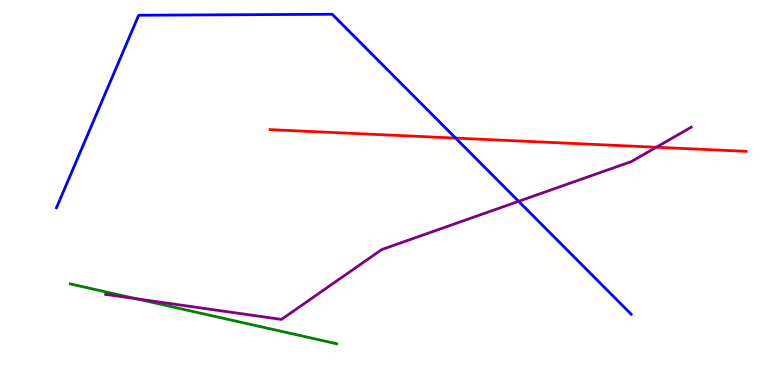[{'lines': ['blue', 'red'], 'intersections': [{'x': 5.88, 'y': 6.41}]}, {'lines': ['green', 'red'], 'intersections': []}, {'lines': ['purple', 'red'], 'intersections': [{'x': 8.47, 'y': 6.18}]}, {'lines': ['blue', 'green'], 'intersections': []}, {'lines': ['blue', 'purple'], 'intersections': [{'x': 6.69, 'y': 4.77}]}, {'lines': ['green', 'purple'], 'intersections': [{'x': 1.76, 'y': 2.24}]}]